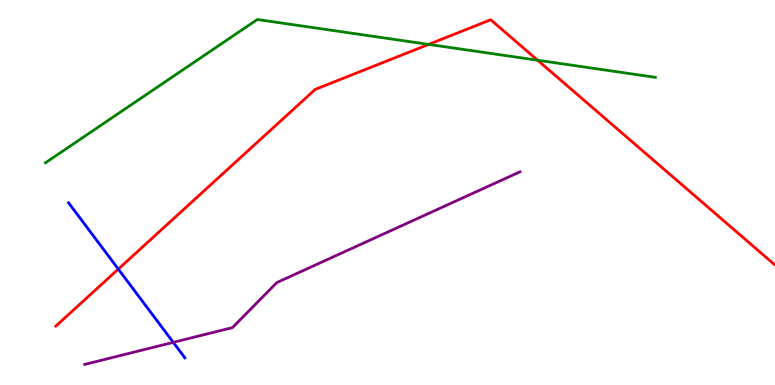[{'lines': ['blue', 'red'], 'intersections': [{'x': 1.53, 'y': 3.01}]}, {'lines': ['green', 'red'], 'intersections': [{'x': 5.53, 'y': 8.85}, {'x': 6.94, 'y': 8.44}]}, {'lines': ['purple', 'red'], 'intersections': []}, {'lines': ['blue', 'green'], 'intersections': []}, {'lines': ['blue', 'purple'], 'intersections': [{'x': 2.24, 'y': 1.11}]}, {'lines': ['green', 'purple'], 'intersections': []}]